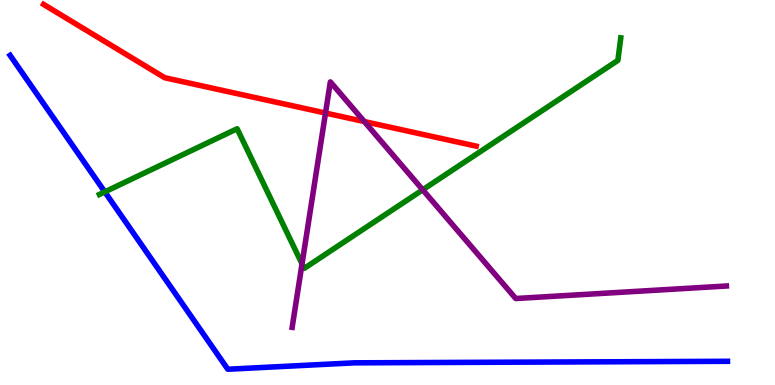[{'lines': ['blue', 'red'], 'intersections': []}, {'lines': ['green', 'red'], 'intersections': []}, {'lines': ['purple', 'red'], 'intersections': [{'x': 4.2, 'y': 7.06}, {'x': 4.7, 'y': 6.84}]}, {'lines': ['blue', 'green'], 'intersections': [{'x': 1.35, 'y': 5.02}]}, {'lines': ['blue', 'purple'], 'intersections': []}, {'lines': ['green', 'purple'], 'intersections': [{'x': 3.9, 'y': 3.15}, {'x': 5.45, 'y': 5.07}]}]